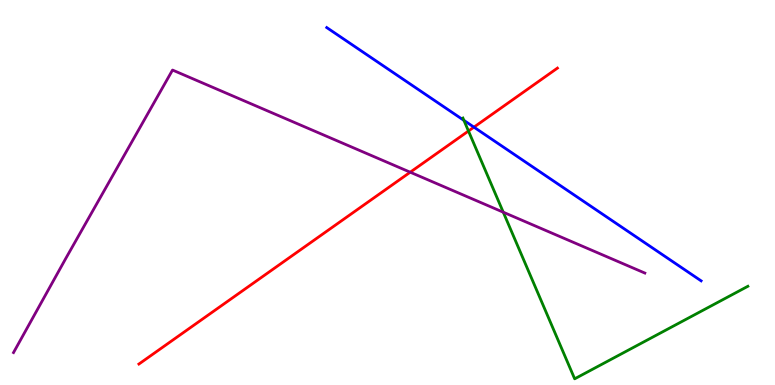[{'lines': ['blue', 'red'], 'intersections': [{'x': 6.12, 'y': 6.7}]}, {'lines': ['green', 'red'], 'intersections': [{'x': 6.04, 'y': 6.6}]}, {'lines': ['purple', 'red'], 'intersections': [{'x': 5.29, 'y': 5.53}]}, {'lines': ['blue', 'green'], 'intersections': [{'x': 5.99, 'y': 6.87}]}, {'lines': ['blue', 'purple'], 'intersections': []}, {'lines': ['green', 'purple'], 'intersections': [{'x': 6.49, 'y': 4.49}]}]